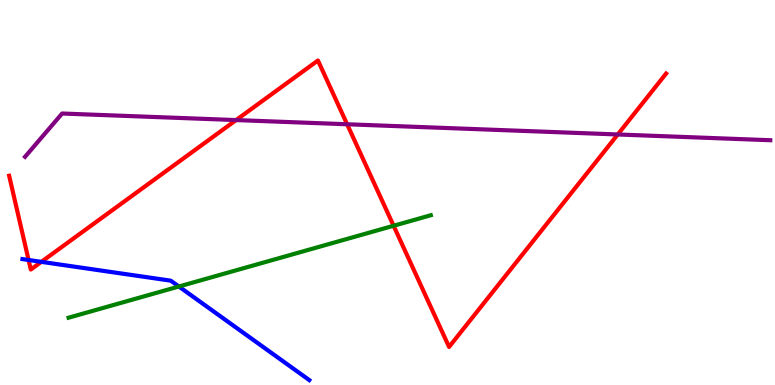[{'lines': ['blue', 'red'], 'intersections': [{'x': 0.369, 'y': 3.25}, {'x': 0.534, 'y': 3.2}]}, {'lines': ['green', 'red'], 'intersections': [{'x': 5.08, 'y': 4.14}]}, {'lines': ['purple', 'red'], 'intersections': [{'x': 3.05, 'y': 6.88}, {'x': 4.48, 'y': 6.77}, {'x': 7.97, 'y': 6.51}]}, {'lines': ['blue', 'green'], 'intersections': [{'x': 2.31, 'y': 2.56}]}, {'lines': ['blue', 'purple'], 'intersections': []}, {'lines': ['green', 'purple'], 'intersections': []}]